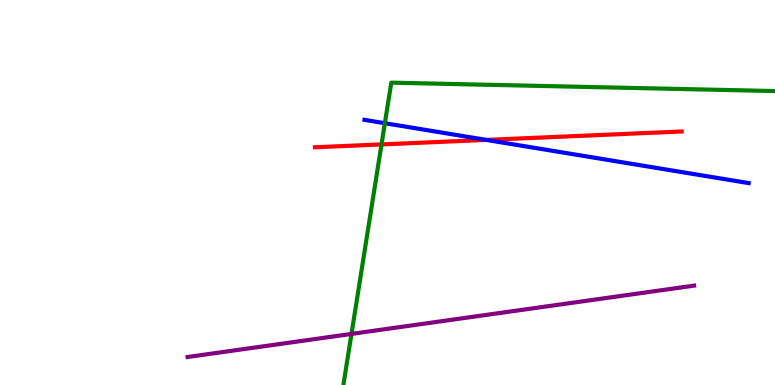[{'lines': ['blue', 'red'], 'intersections': [{'x': 6.27, 'y': 6.37}]}, {'lines': ['green', 'red'], 'intersections': [{'x': 4.92, 'y': 6.25}]}, {'lines': ['purple', 'red'], 'intersections': []}, {'lines': ['blue', 'green'], 'intersections': [{'x': 4.97, 'y': 6.8}]}, {'lines': ['blue', 'purple'], 'intersections': []}, {'lines': ['green', 'purple'], 'intersections': [{'x': 4.54, 'y': 1.33}]}]